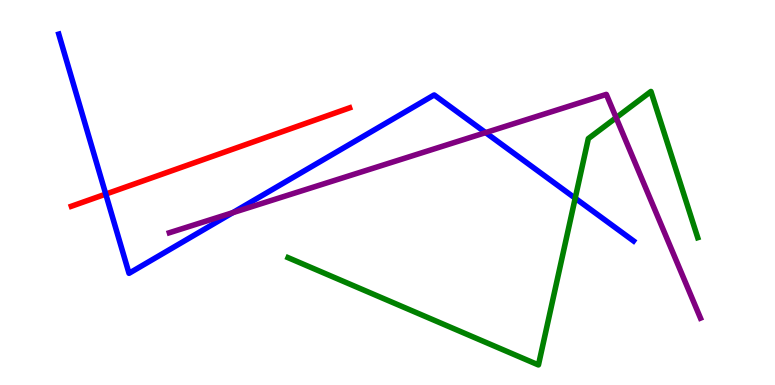[{'lines': ['blue', 'red'], 'intersections': [{'x': 1.36, 'y': 4.96}]}, {'lines': ['green', 'red'], 'intersections': []}, {'lines': ['purple', 'red'], 'intersections': []}, {'lines': ['blue', 'green'], 'intersections': [{'x': 7.42, 'y': 4.85}]}, {'lines': ['blue', 'purple'], 'intersections': [{'x': 3.0, 'y': 4.48}, {'x': 6.27, 'y': 6.56}]}, {'lines': ['green', 'purple'], 'intersections': [{'x': 7.95, 'y': 6.94}]}]